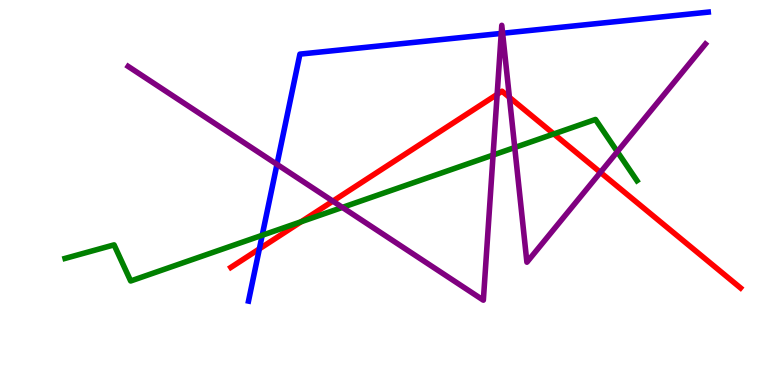[{'lines': ['blue', 'red'], 'intersections': [{'x': 3.35, 'y': 3.54}]}, {'lines': ['green', 'red'], 'intersections': [{'x': 3.89, 'y': 4.24}, {'x': 7.15, 'y': 6.52}]}, {'lines': ['purple', 'red'], 'intersections': [{'x': 4.29, 'y': 4.78}, {'x': 6.41, 'y': 7.55}, {'x': 6.57, 'y': 7.47}, {'x': 7.75, 'y': 5.52}]}, {'lines': ['blue', 'green'], 'intersections': [{'x': 3.38, 'y': 3.89}]}, {'lines': ['blue', 'purple'], 'intersections': [{'x': 3.57, 'y': 5.73}, {'x': 6.47, 'y': 9.13}, {'x': 6.49, 'y': 9.14}]}, {'lines': ['green', 'purple'], 'intersections': [{'x': 4.42, 'y': 4.61}, {'x': 6.36, 'y': 5.97}, {'x': 6.64, 'y': 6.17}, {'x': 7.97, 'y': 6.06}]}]